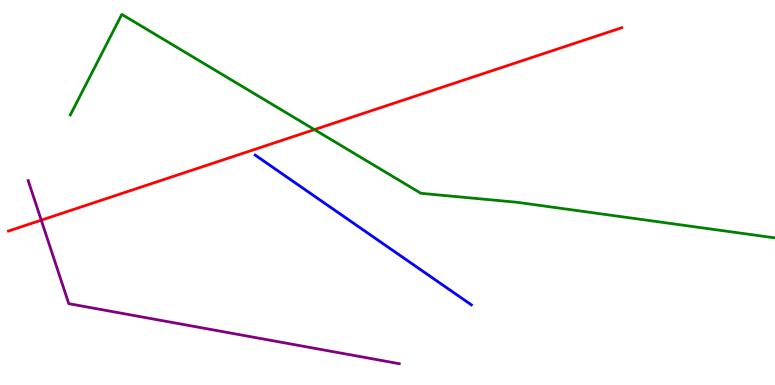[{'lines': ['blue', 'red'], 'intersections': []}, {'lines': ['green', 'red'], 'intersections': [{'x': 4.06, 'y': 6.63}]}, {'lines': ['purple', 'red'], 'intersections': [{'x': 0.532, 'y': 4.28}]}, {'lines': ['blue', 'green'], 'intersections': []}, {'lines': ['blue', 'purple'], 'intersections': []}, {'lines': ['green', 'purple'], 'intersections': []}]